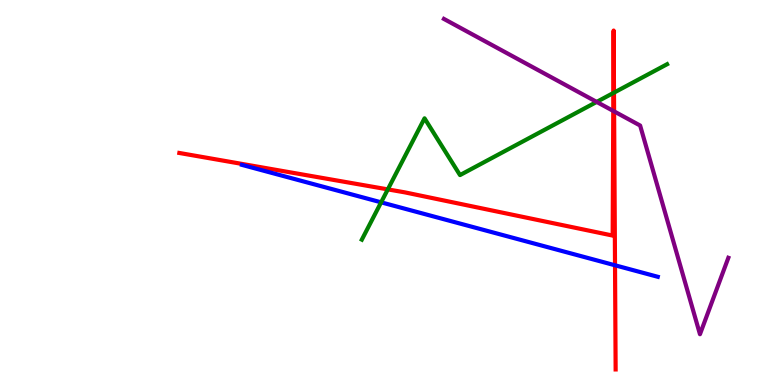[{'lines': ['blue', 'red'], 'intersections': [{'x': 7.94, 'y': 3.11}]}, {'lines': ['green', 'red'], 'intersections': [{'x': 5.0, 'y': 5.08}, {'x': 7.91, 'y': 7.58}, {'x': 7.92, 'y': 7.59}]}, {'lines': ['purple', 'red'], 'intersections': [{'x': 7.91, 'y': 7.12}, {'x': 7.92, 'y': 7.11}]}, {'lines': ['blue', 'green'], 'intersections': [{'x': 4.92, 'y': 4.74}]}, {'lines': ['blue', 'purple'], 'intersections': []}, {'lines': ['green', 'purple'], 'intersections': [{'x': 7.7, 'y': 7.35}]}]